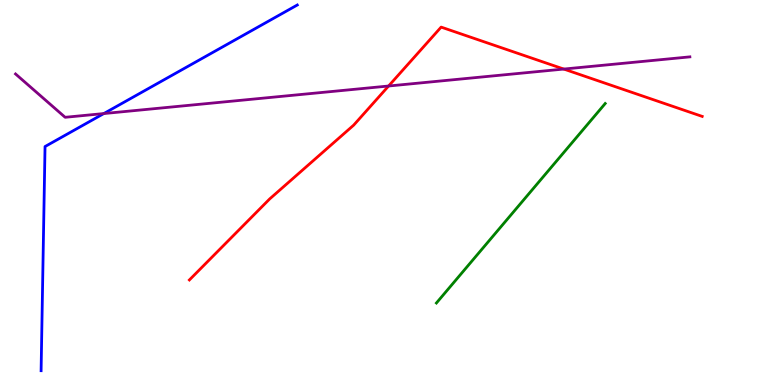[{'lines': ['blue', 'red'], 'intersections': []}, {'lines': ['green', 'red'], 'intersections': []}, {'lines': ['purple', 'red'], 'intersections': [{'x': 5.01, 'y': 7.77}, {'x': 7.27, 'y': 8.21}]}, {'lines': ['blue', 'green'], 'intersections': []}, {'lines': ['blue', 'purple'], 'intersections': [{'x': 1.34, 'y': 7.05}]}, {'lines': ['green', 'purple'], 'intersections': []}]